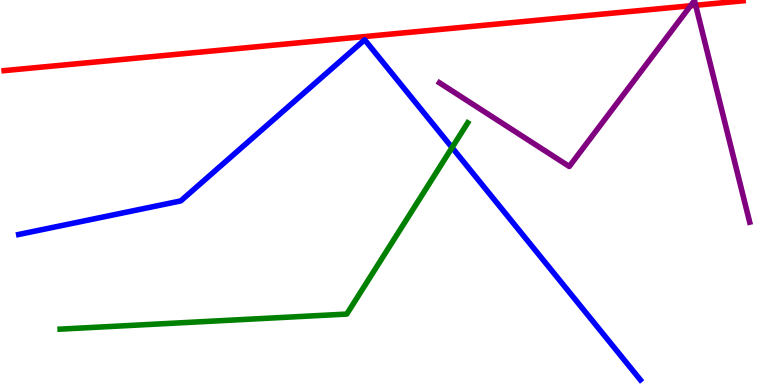[{'lines': ['blue', 'red'], 'intersections': []}, {'lines': ['green', 'red'], 'intersections': []}, {'lines': ['purple', 'red'], 'intersections': [{'x': 8.91, 'y': 9.85}, {'x': 8.98, 'y': 9.86}]}, {'lines': ['blue', 'green'], 'intersections': [{'x': 5.83, 'y': 6.17}]}, {'lines': ['blue', 'purple'], 'intersections': []}, {'lines': ['green', 'purple'], 'intersections': []}]